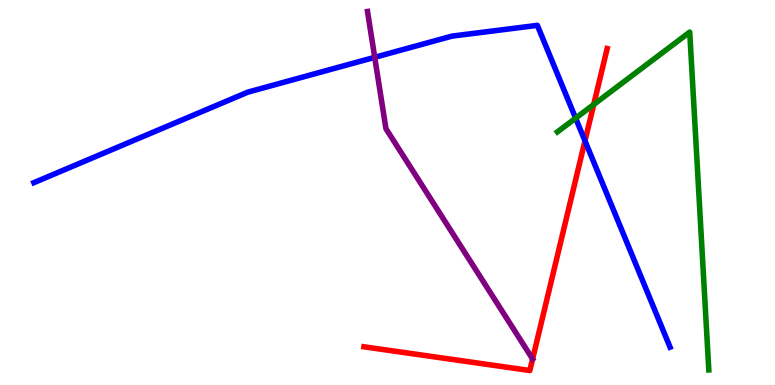[{'lines': ['blue', 'red'], 'intersections': [{'x': 7.55, 'y': 6.34}]}, {'lines': ['green', 'red'], 'intersections': [{'x': 7.66, 'y': 7.29}]}, {'lines': ['purple', 'red'], 'intersections': []}, {'lines': ['blue', 'green'], 'intersections': [{'x': 7.43, 'y': 6.93}]}, {'lines': ['blue', 'purple'], 'intersections': [{'x': 4.84, 'y': 8.51}]}, {'lines': ['green', 'purple'], 'intersections': []}]